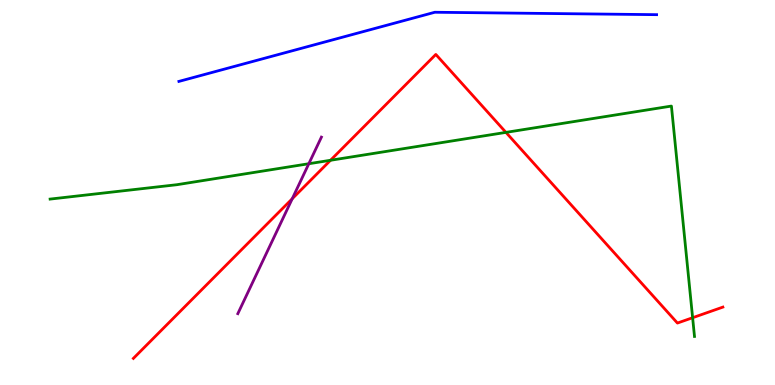[{'lines': ['blue', 'red'], 'intersections': []}, {'lines': ['green', 'red'], 'intersections': [{'x': 4.26, 'y': 5.84}, {'x': 6.53, 'y': 6.56}, {'x': 8.94, 'y': 1.75}]}, {'lines': ['purple', 'red'], 'intersections': [{'x': 3.77, 'y': 4.84}]}, {'lines': ['blue', 'green'], 'intersections': []}, {'lines': ['blue', 'purple'], 'intersections': []}, {'lines': ['green', 'purple'], 'intersections': [{'x': 3.98, 'y': 5.75}]}]